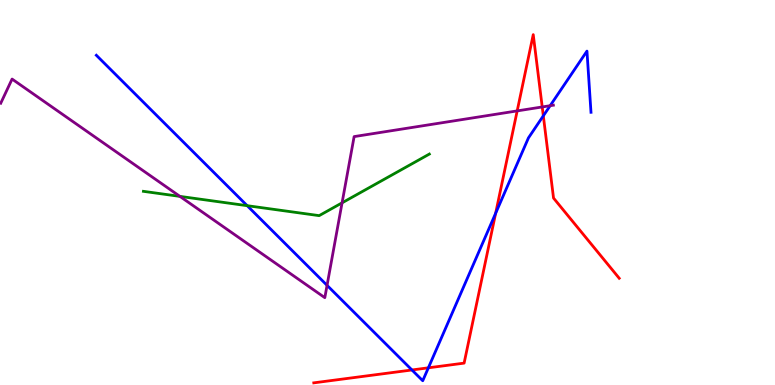[{'lines': ['blue', 'red'], 'intersections': [{'x': 5.32, 'y': 0.39}, {'x': 5.53, 'y': 0.446}, {'x': 6.4, 'y': 4.46}, {'x': 7.01, 'y': 6.99}]}, {'lines': ['green', 'red'], 'intersections': []}, {'lines': ['purple', 'red'], 'intersections': [{'x': 6.67, 'y': 7.12}, {'x': 7.0, 'y': 7.22}]}, {'lines': ['blue', 'green'], 'intersections': [{'x': 3.19, 'y': 4.66}]}, {'lines': ['blue', 'purple'], 'intersections': [{'x': 4.22, 'y': 2.59}, {'x': 7.1, 'y': 7.25}]}, {'lines': ['green', 'purple'], 'intersections': [{'x': 2.32, 'y': 4.9}, {'x': 4.41, 'y': 4.73}]}]